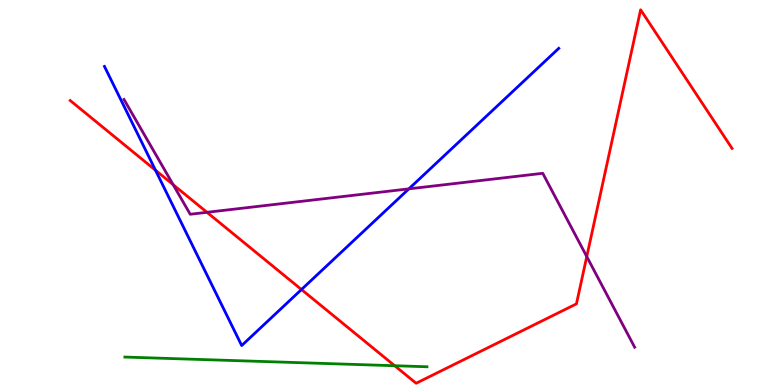[{'lines': ['blue', 'red'], 'intersections': [{'x': 2.01, 'y': 5.58}, {'x': 3.89, 'y': 2.48}]}, {'lines': ['green', 'red'], 'intersections': [{'x': 5.09, 'y': 0.501}]}, {'lines': ['purple', 'red'], 'intersections': [{'x': 2.23, 'y': 5.2}, {'x': 2.67, 'y': 4.49}, {'x': 7.57, 'y': 3.34}]}, {'lines': ['blue', 'green'], 'intersections': []}, {'lines': ['blue', 'purple'], 'intersections': [{'x': 5.28, 'y': 5.09}]}, {'lines': ['green', 'purple'], 'intersections': []}]